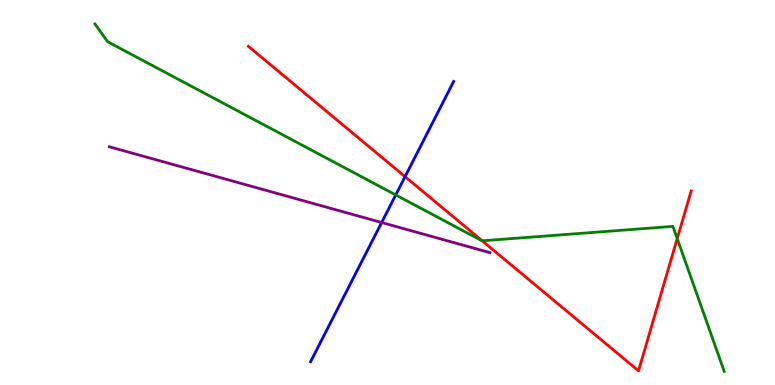[{'lines': ['blue', 'red'], 'intersections': [{'x': 5.23, 'y': 5.41}]}, {'lines': ['green', 'red'], 'intersections': [{'x': 6.22, 'y': 3.75}, {'x': 8.74, 'y': 3.8}]}, {'lines': ['purple', 'red'], 'intersections': []}, {'lines': ['blue', 'green'], 'intersections': [{'x': 5.11, 'y': 4.94}]}, {'lines': ['blue', 'purple'], 'intersections': [{'x': 4.92, 'y': 4.22}]}, {'lines': ['green', 'purple'], 'intersections': []}]